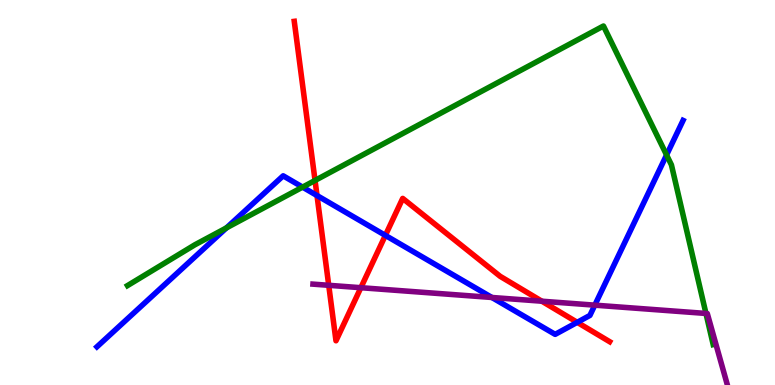[{'lines': ['blue', 'red'], 'intersections': [{'x': 4.09, 'y': 4.92}, {'x': 4.97, 'y': 3.89}, {'x': 7.45, 'y': 1.63}]}, {'lines': ['green', 'red'], 'intersections': [{'x': 4.07, 'y': 5.31}]}, {'lines': ['purple', 'red'], 'intersections': [{'x': 4.24, 'y': 2.59}, {'x': 4.66, 'y': 2.53}, {'x': 6.99, 'y': 2.18}]}, {'lines': ['blue', 'green'], 'intersections': [{'x': 2.92, 'y': 4.08}, {'x': 3.9, 'y': 5.14}, {'x': 8.6, 'y': 5.97}]}, {'lines': ['blue', 'purple'], 'intersections': [{'x': 6.35, 'y': 2.27}, {'x': 7.68, 'y': 2.07}]}, {'lines': ['green', 'purple'], 'intersections': [{'x': 9.11, 'y': 1.86}]}]